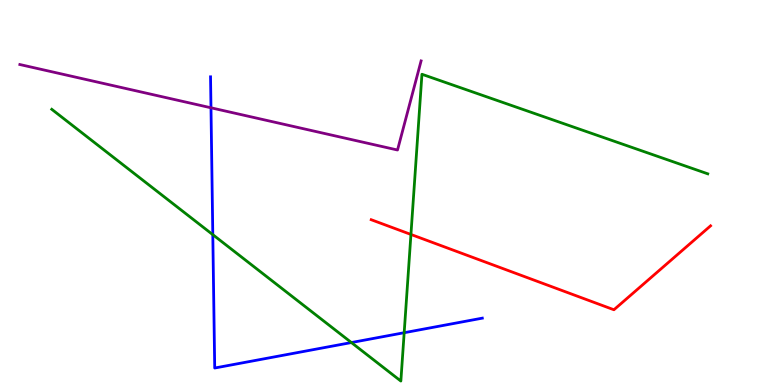[{'lines': ['blue', 'red'], 'intersections': []}, {'lines': ['green', 'red'], 'intersections': [{'x': 5.3, 'y': 3.91}]}, {'lines': ['purple', 'red'], 'intersections': []}, {'lines': ['blue', 'green'], 'intersections': [{'x': 2.75, 'y': 3.9}, {'x': 4.53, 'y': 1.1}, {'x': 5.22, 'y': 1.36}]}, {'lines': ['blue', 'purple'], 'intersections': [{'x': 2.72, 'y': 7.2}]}, {'lines': ['green', 'purple'], 'intersections': []}]